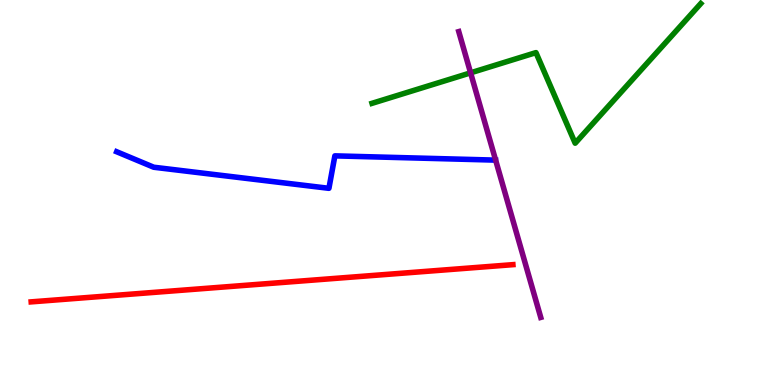[{'lines': ['blue', 'red'], 'intersections': []}, {'lines': ['green', 'red'], 'intersections': []}, {'lines': ['purple', 'red'], 'intersections': []}, {'lines': ['blue', 'green'], 'intersections': []}, {'lines': ['blue', 'purple'], 'intersections': []}, {'lines': ['green', 'purple'], 'intersections': [{'x': 6.07, 'y': 8.11}]}]